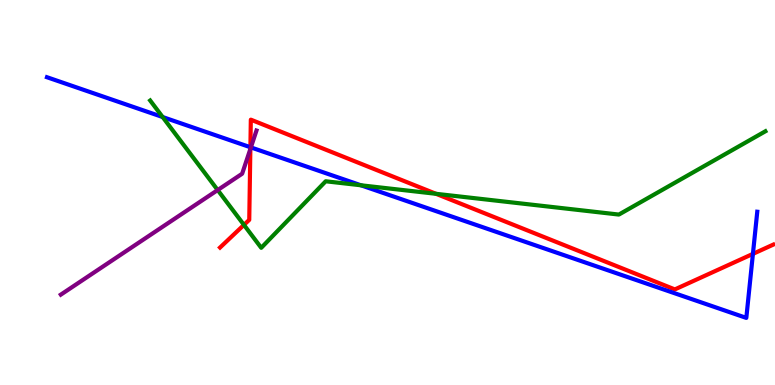[{'lines': ['blue', 'red'], 'intersections': [{'x': 3.23, 'y': 6.18}, {'x': 9.72, 'y': 3.41}]}, {'lines': ['green', 'red'], 'intersections': [{'x': 3.15, 'y': 4.16}, {'x': 5.63, 'y': 4.97}]}, {'lines': ['purple', 'red'], 'intersections': [{'x': 3.23, 'y': 6.13}]}, {'lines': ['blue', 'green'], 'intersections': [{'x': 2.1, 'y': 6.96}, {'x': 4.66, 'y': 5.19}]}, {'lines': ['blue', 'purple'], 'intersections': [{'x': 3.24, 'y': 6.17}]}, {'lines': ['green', 'purple'], 'intersections': [{'x': 2.81, 'y': 5.06}]}]